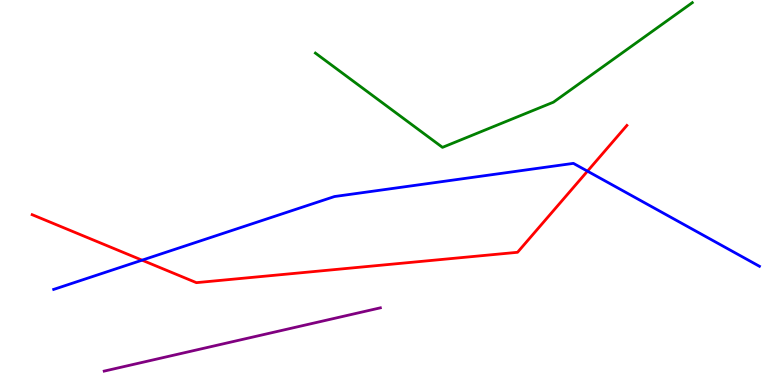[{'lines': ['blue', 'red'], 'intersections': [{'x': 1.83, 'y': 3.24}, {'x': 7.58, 'y': 5.55}]}, {'lines': ['green', 'red'], 'intersections': []}, {'lines': ['purple', 'red'], 'intersections': []}, {'lines': ['blue', 'green'], 'intersections': []}, {'lines': ['blue', 'purple'], 'intersections': []}, {'lines': ['green', 'purple'], 'intersections': []}]